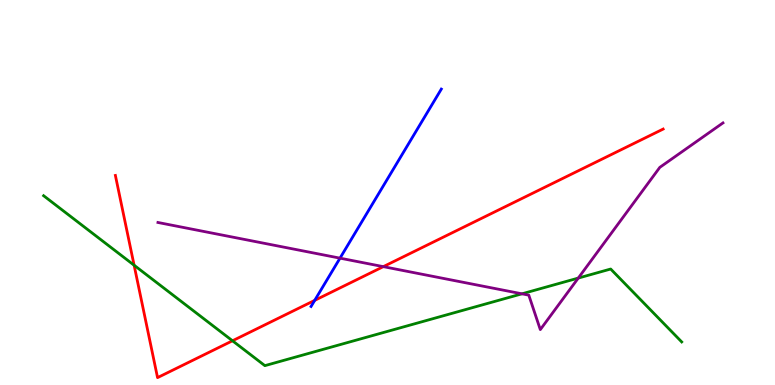[{'lines': ['blue', 'red'], 'intersections': [{'x': 4.06, 'y': 2.2}]}, {'lines': ['green', 'red'], 'intersections': [{'x': 1.73, 'y': 3.11}, {'x': 3.0, 'y': 1.15}]}, {'lines': ['purple', 'red'], 'intersections': [{'x': 4.95, 'y': 3.07}]}, {'lines': ['blue', 'green'], 'intersections': []}, {'lines': ['blue', 'purple'], 'intersections': [{'x': 4.39, 'y': 3.29}]}, {'lines': ['green', 'purple'], 'intersections': [{'x': 6.73, 'y': 2.37}, {'x': 7.46, 'y': 2.78}]}]